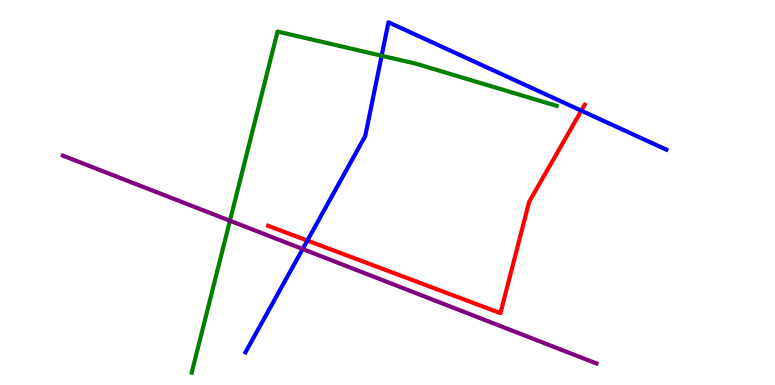[{'lines': ['blue', 'red'], 'intersections': [{'x': 3.97, 'y': 3.75}, {'x': 7.5, 'y': 7.13}]}, {'lines': ['green', 'red'], 'intersections': []}, {'lines': ['purple', 'red'], 'intersections': []}, {'lines': ['blue', 'green'], 'intersections': [{'x': 4.92, 'y': 8.55}]}, {'lines': ['blue', 'purple'], 'intersections': [{'x': 3.91, 'y': 3.53}]}, {'lines': ['green', 'purple'], 'intersections': [{'x': 2.97, 'y': 4.27}]}]